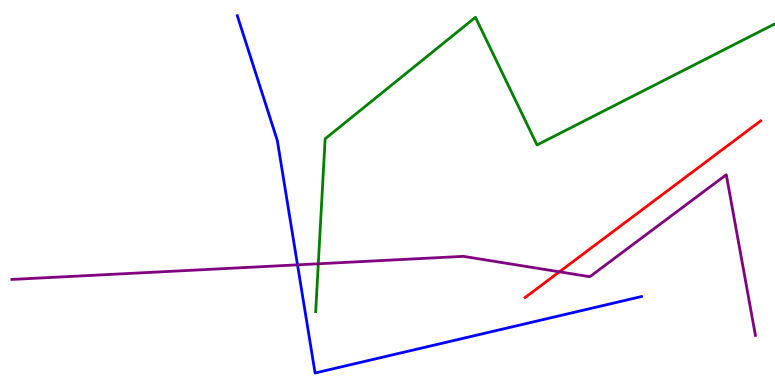[{'lines': ['blue', 'red'], 'intersections': []}, {'lines': ['green', 'red'], 'intersections': []}, {'lines': ['purple', 'red'], 'intersections': [{'x': 7.22, 'y': 2.94}]}, {'lines': ['blue', 'green'], 'intersections': []}, {'lines': ['blue', 'purple'], 'intersections': [{'x': 3.84, 'y': 3.12}]}, {'lines': ['green', 'purple'], 'intersections': [{'x': 4.11, 'y': 3.15}]}]